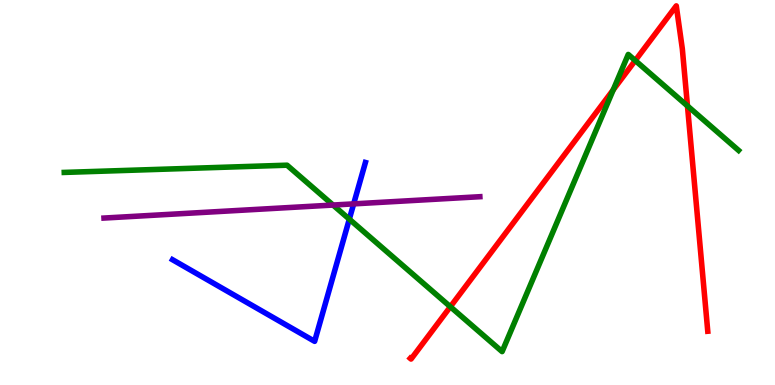[{'lines': ['blue', 'red'], 'intersections': []}, {'lines': ['green', 'red'], 'intersections': [{'x': 5.81, 'y': 2.03}, {'x': 7.91, 'y': 7.67}, {'x': 8.2, 'y': 8.43}, {'x': 8.87, 'y': 7.25}]}, {'lines': ['purple', 'red'], 'intersections': []}, {'lines': ['blue', 'green'], 'intersections': [{'x': 4.51, 'y': 4.31}]}, {'lines': ['blue', 'purple'], 'intersections': [{'x': 4.56, 'y': 4.7}]}, {'lines': ['green', 'purple'], 'intersections': [{'x': 4.3, 'y': 4.67}]}]